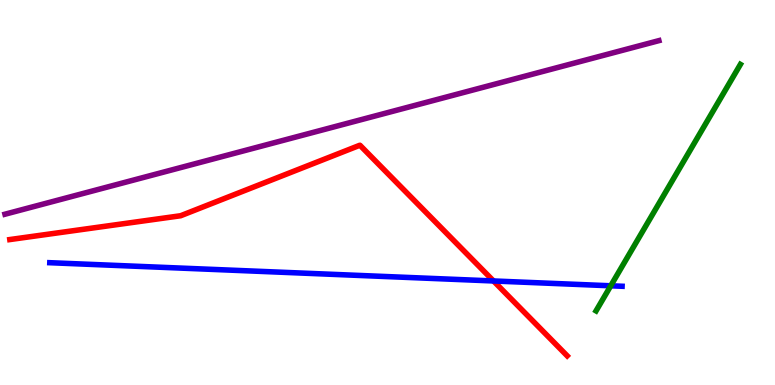[{'lines': ['blue', 'red'], 'intersections': [{'x': 6.37, 'y': 2.7}]}, {'lines': ['green', 'red'], 'intersections': []}, {'lines': ['purple', 'red'], 'intersections': []}, {'lines': ['blue', 'green'], 'intersections': [{'x': 7.88, 'y': 2.58}]}, {'lines': ['blue', 'purple'], 'intersections': []}, {'lines': ['green', 'purple'], 'intersections': []}]